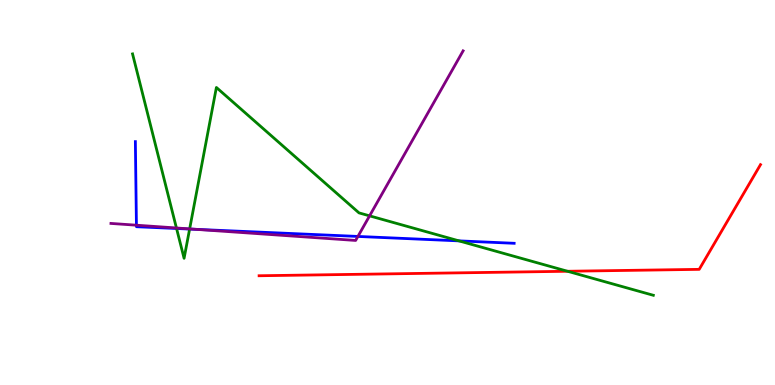[{'lines': ['blue', 'red'], 'intersections': []}, {'lines': ['green', 'red'], 'intersections': [{'x': 7.32, 'y': 2.95}]}, {'lines': ['purple', 'red'], 'intersections': []}, {'lines': ['blue', 'green'], 'intersections': [{'x': 2.28, 'y': 4.07}, {'x': 2.45, 'y': 4.05}, {'x': 5.92, 'y': 3.74}]}, {'lines': ['blue', 'purple'], 'intersections': [{'x': 1.76, 'y': 4.15}, {'x': 2.53, 'y': 4.04}, {'x': 4.62, 'y': 3.86}]}, {'lines': ['green', 'purple'], 'intersections': [{'x': 2.28, 'y': 4.08}, {'x': 2.45, 'y': 4.05}, {'x': 4.77, 'y': 4.39}]}]